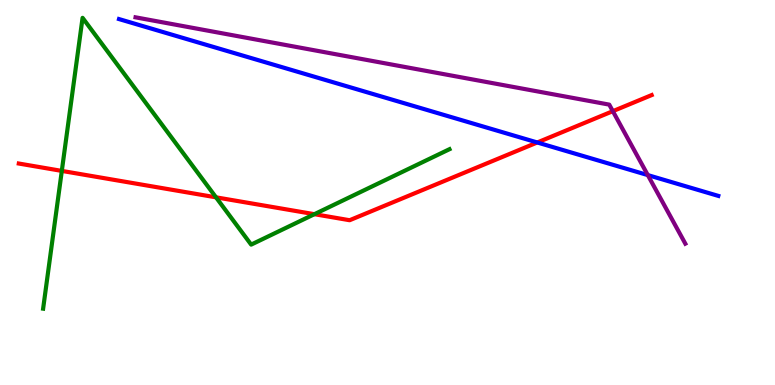[{'lines': ['blue', 'red'], 'intersections': [{'x': 6.93, 'y': 6.3}]}, {'lines': ['green', 'red'], 'intersections': [{'x': 0.798, 'y': 5.56}, {'x': 2.79, 'y': 4.87}, {'x': 4.06, 'y': 4.44}]}, {'lines': ['purple', 'red'], 'intersections': [{'x': 7.91, 'y': 7.11}]}, {'lines': ['blue', 'green'], 'intersections': []}, {'lines': ['blue', 'purple'], 'intersections': [{'x': 8.36, 'y': 5.45}]}, {'lines': ['green', 'purple'], 'intersections': []}]